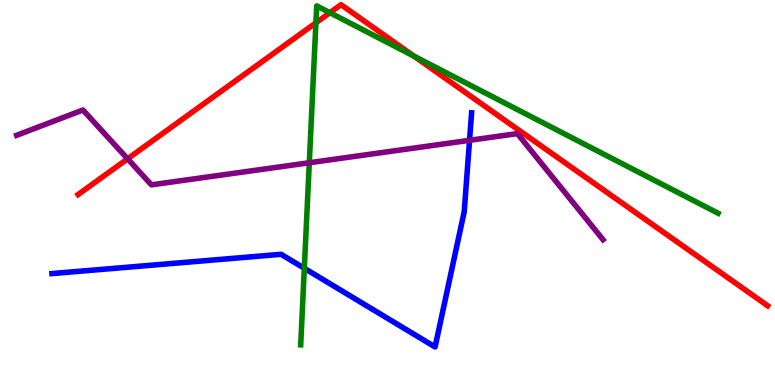[{'lines': ['blue', 'red'], 'intersections': []}, {'lines': ['green', 'red'], 'intersections': [{'x': 4.08, 'y': 9.41}, {'x': 4.26, 'y': 9.67}, {'x': 5.34, 'y': 8.55}]}, {'lines': ['purple', 'red'], 'intersections': [{'x': 1.65, 'y': 5.88}]}, {'lines': ['blue', 'green'], 'intersections': [{'x': 3.93, 'y': 3.03}]}, {'lines': ['blue', 'purple'], 'intersections': [{'x': 6.06, 'y': 6.36}]}, {'lines': ['green', 'purple'], 'intersections': [{'x': 3.99, 'y': 5.77}]}]